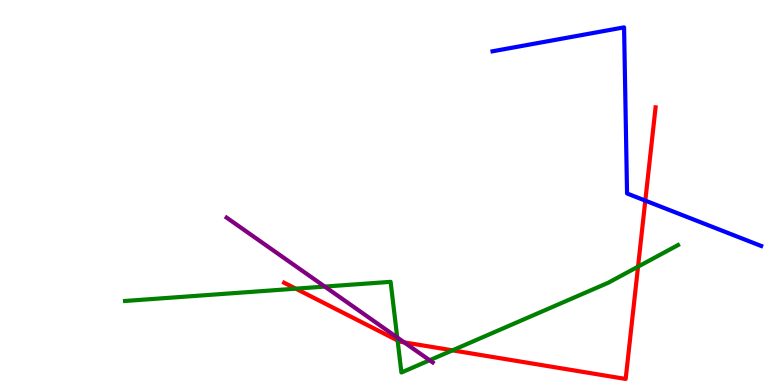[{'lines': ['blue', 'red'], 'intersections': [{'x': 8.33, 'y': 4.79}]}, {'lines': ['green', 'red'], 'intersections': [{'x': 3.82, 'y': 2.5}, {'x': 5.13, 'y': 1.16}, {'x': 5.84, 'y': 0.9}, {'x': 8.23, 'y': 3.07}]}, {'lines': ['purple', 'red'], 'intersections': [{'x': 5.22, 'y': 1.11}]}, {'lines': ['blue', 'green'], 'intersections': []}, {'lines': ['blue', 'purple'], 'intersections': []}, {'lines': ['green', 'purple'], 'intersections': [{'x': 4.19, 'y': 2.56}, {'x': 5.13, 'y': 1.23}, {'x': 5.54, 'y': 0.643}]}]